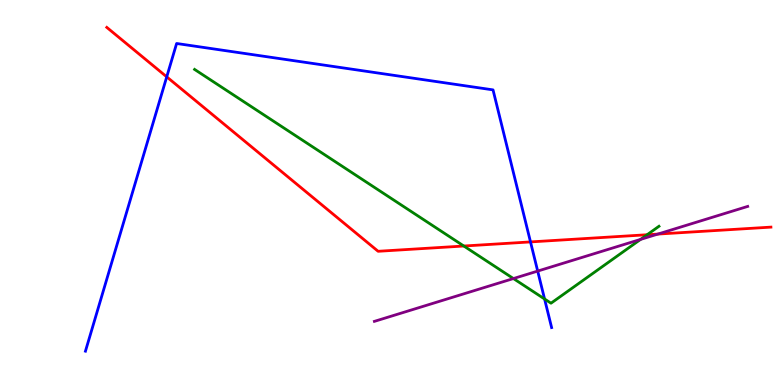[{'lines': ['blue', 'red'], 'intersections': [{'x': 2.15, 'y': 8.0}, {'x': 6.85, 'y': 3.72}]}, {'lines': ['green', 'red'], 'intersections': [{'x': 5.98, 'y': 3.61}, {'x': 8.35, 'y': 3.9}]}, {'lines': ['purple', 'red'], 'intersections': [{'x': 8.49, 'y': 3.92}]}, {'lines': ['blue', 'green'], 'intersections': [{'x': 7.03, 'y': 2.23}]}, {'lines': ['blue', 'purple'], 'intersections': [{'x': 6.94, 'y': 2.96}]}, {'lines': ['green', 'purple'], 'intersections': [{'x': 6.62, 'y': 2.76}, {'x': 8.27, 'y': 3.78}]}]